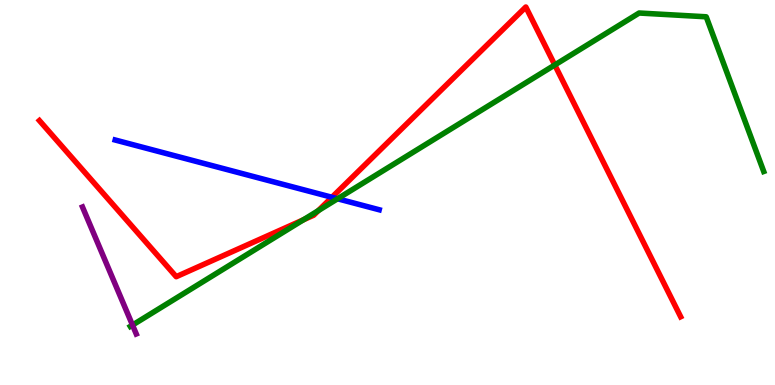[{'lines': ['blue', 'red'], 'intersections': [{'x': 4.28, 'y': 4.88}]}, {'lines': ['green', 'red'], 'intersections': [{'x': 3.91, 'y': 4.29}, {'x': 4.11, 'y': 4.53}, {'x': 7.16, 'y': 8.31}]}, {'lines': ['purple', 'red'], 'intersections': []}, {'lines': ['blue', 'green'], 'intersections': [{'x': 4.36, 'y': 4.84}]}, {'lines': ['blue', 'purple'], 'intersections': []}, {'lines': ['green', 'purple'], 'intersections': [{'x': 1.71, 'y': 1.56}]}]